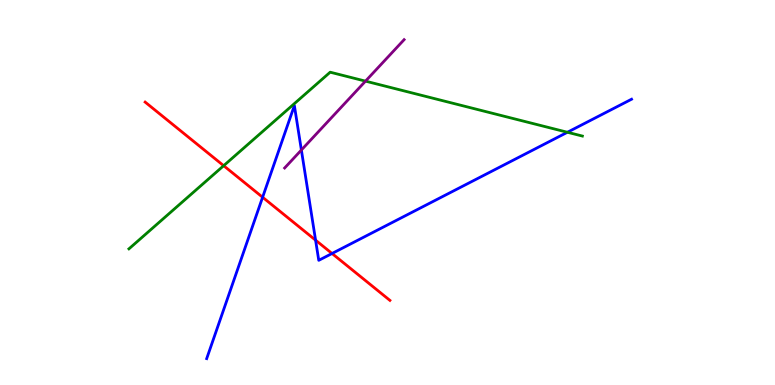[{'lines': ['blue', 'red'], 'intersections': [{'x': 3.39, 'y': 4.88}, {'x': 4.07, 'y': 3.76}, {'x': 4.28, 'y': 3.42}]}, {'lines': ['green', 'red'], 'intersections': [{'x': 2.89, 'y': 5.7}]}, {'lines': ['purple', 'red'], 'intersections': []}, {'lines': ['blue', 'green'], 'intersections': [{'x': 7.32, 'y': 6.56}]}, {'lines': ['blue', 'purple'], 'intersections': [{'x': 3.89, 'y': 6.1}]}, {'lines': ['green', 'purple'], 'intersections': [{'x': 4.72, 'y': 7.89}]}]